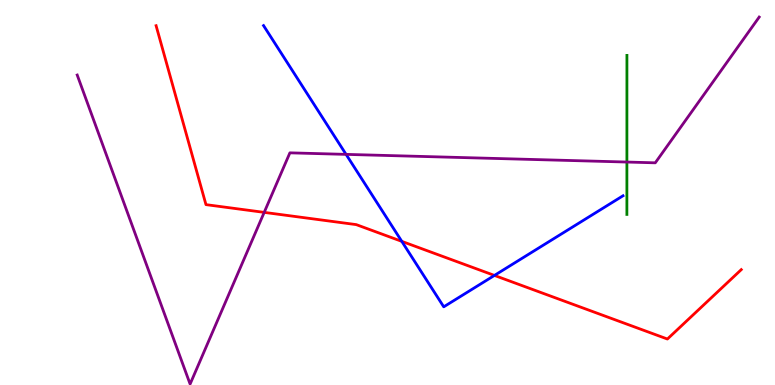[{'lines': ['blue', 'red'], 'intersections': [{'x': 5.18, 'y': 3.73}, {'x': 6.38, 'y': 2.85}]}, {'lines': ['green', 'red'], 'intersections': []}, {'lines': ['purple', 'red'], 'intersections': [{'x': 3.41, 'y': 4.48}]}, {'lines': ['blue', 'green'], 'intersections': []}, {'lines': ['blue', 'purple'], 'intersections': [{'x': 4.47, 'y': 5.99}]}, {'lines': ['green', 'purple'], 'intersections': [{'x': 8.09, 'y': 5.79}]}]